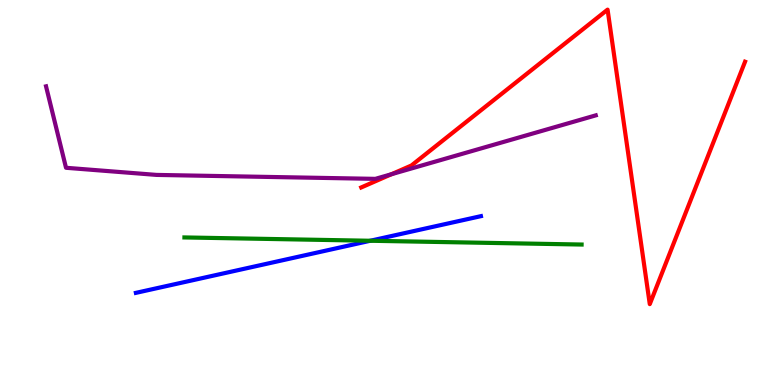[{'lines': ['blue', 'red'], 'intersections': []}, {'lines': ['green', 'red'], 'intersections': []}, {'lines': ['purple', 'red'], 'intersections': [{'x': 5.05, 'y': 5.47}]}, {'lines': ['blue', 'green'], 'intersections': [{'x': 4.78, 'y': 3.75}]}, {'lines': ['blue', 'purple'], 'intersections': []}, {'lines': ['green', 'purple'], 'intersections': []}]